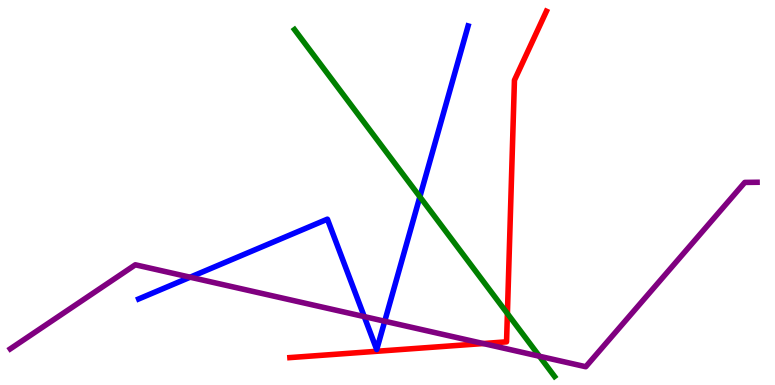[{'lines': ['blue', 'red'], 'intersections': []}, {'lines': ['green', 'red'], 'intersections': [{'x': 6.55, 'y': 1.86}]}, {'lines': ['purple', 'red'], 'intersections': [{'x': 6.24, 'y': 1.08}]}, {'lines': ['blue', 'green'], 'intersections': [{'x': 5.42, 'y': 4.89}]}, {'lines': ['blue', 'purple'], 'intersections': [{'x': 2.45, 'y': 2.8}, {'x': 4.7, 'y': 1.78}, {'x': 4.96, 'y': 1.66}]}, {'lines': ['green', 'purple'], 'intersections': [{'x': 6.96, 'y': 0.747}]}]